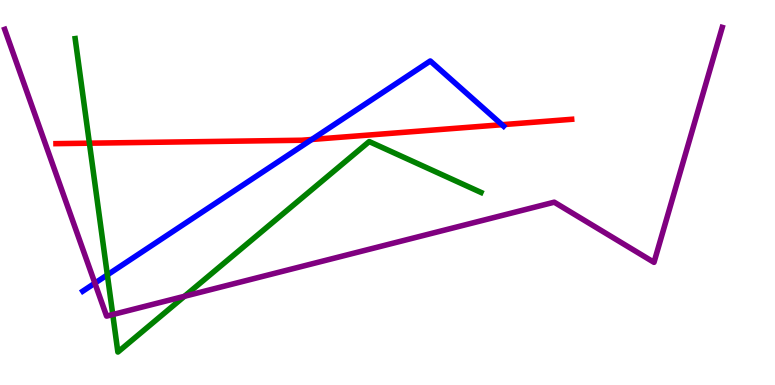[{'lines': ['blue', 'red'], 'intersections': [{'x': 4.02, 'y': 6.38}, {'x': 6.48, 'y': 6.76}]}, {'lines': ['green', 'red'], 'intersections': [{'x': 1.15, 'y': 6.28}]}, {'lines': ['purple', 'red'], 'intersections': []}, {'lines': ['blue', 'green'], 'intersections': [{'x': 1.39, 'y': 2.86}]}, {'lines': ['blue', 'purple'], 'intersections': [{'x': 1.22, 'y': 2.65}]}, {'lines': ['green', 'purple'], 'intersections': [{'x': 1.45, 'y': 1.83}, {'x': 2.38, 'y': 2.3}]}]